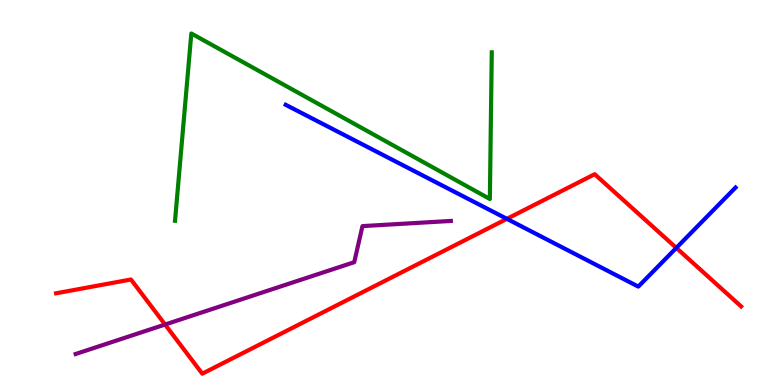[{'lines': ['blue', 'red'], 'intersections': [{'x': 6.54, 'y': 4.32}, {'x': 8.73, 'y': 3.56}]}, {'lines': ['green', 'red'], 'intersections': []}, {'lines': ['purple', 'red'], 'intersections': [{'x': 2.13, 'y': 1.57}]}, {'lines': ['blue', 'green'], 'intersections': []}, {'lines': ['blue', 'purple'], 'intersections': []}, {'lines': ['green', 'purple'], 'intersections': []}]